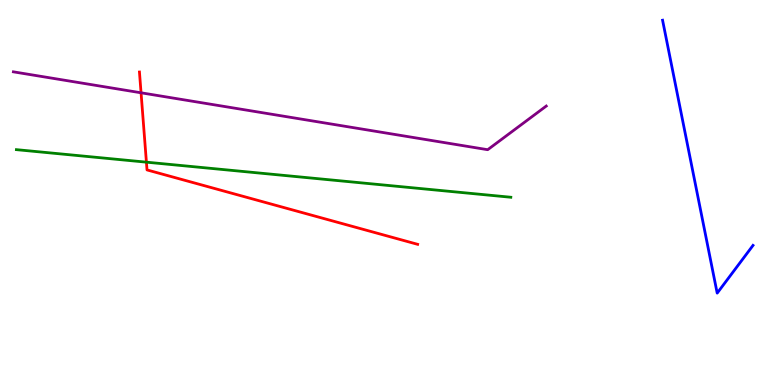[{'lines': ['blue', 'red'], 'intersections': []}, {'lines': ['green', 'red'], 'intersections': [{'x': 1.89, 'y': 5.79}]}, {'lines': ['purple', 'red'], 'intersections': [{'x': 1.82, 'y': 7.59}]}, {'lines': ['blue', 'green'], 'intersections': []}, {'lines': ['blue', 'purple'], 'intersections': []}, {'lines': ['green', 'purple'], 'intersections': []}]